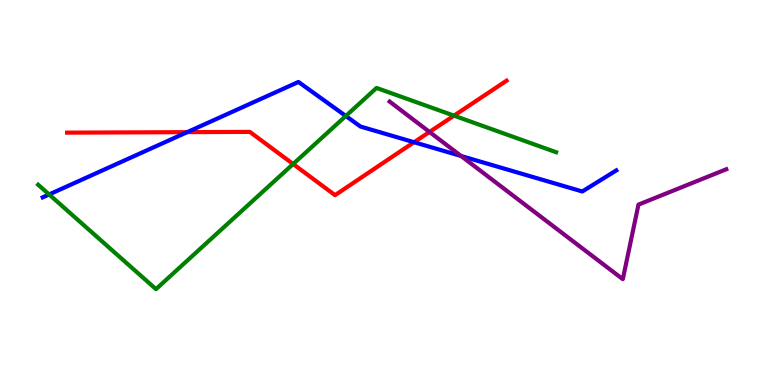[{'lines': ['blue', 'red'], 'intersections': [{'x': 2.42, 'y': 6.57}, {'x': 5.34, 'y': 6.31}]}, {'lines': ['green', 'red'], 'intersections': [{'x': 3.78, 'y': 5.74}, {'x': 5.86, 'y': 7.0}]}, {'lines': ['purple', 'red'], 'intersections': [{'x': 5.54, 'y': 6.57}]}, {'lines': ['blue', 'green'], 'intersections': [{'x': 0.634, 'y': 4.95}, {'x': 4.46, 'y': 6.99}]}, {'lines': ['blue', 'purple'], 'intersections': [{'x': 5.95, 'y': 5.95}]}, {'lines': ['green', 'purple'], 'intersections': []}]